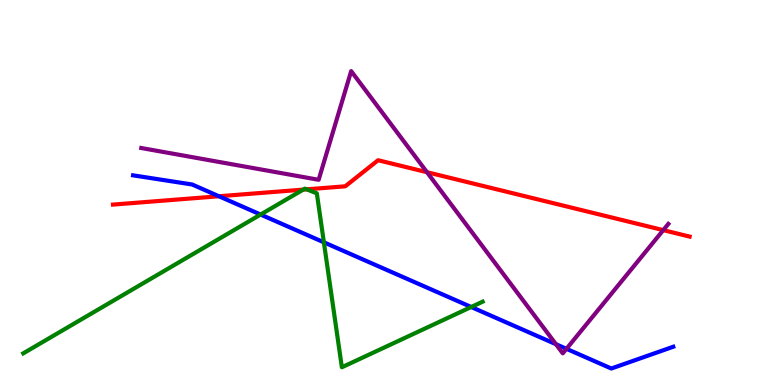[{'lines': ['blue', 'red'], 'intersections': [{'x': 2.83, 'y': 4.9}]}, {'lines': ['green', 'red'], 'intersections': [{'x': 3.91, 'y': 5.07}, {'x': 3.96, 'y': 5.08}]}, {'lines': ['purple', 'red'], 'intersections': [{'x': 5.51, 'y': 5.53}, {'x': 8.56, 'y': 4.02}]}, {'lines': ['blue', 'green'], 'intersections': [{'x': 3.36, 'y': 4.43}, {'x': 4.18, 'y': 3.71}, {'x': 6.08, 'y': 2.03}]}, {'lines': ['blue', 'purple'], 'intersections': [{'x': 7.17, 'y': 1.06}, {'x': 7.31, 'y': 0.94}]}, {'lines': ['green', 'purple'], 'intersections': []}]